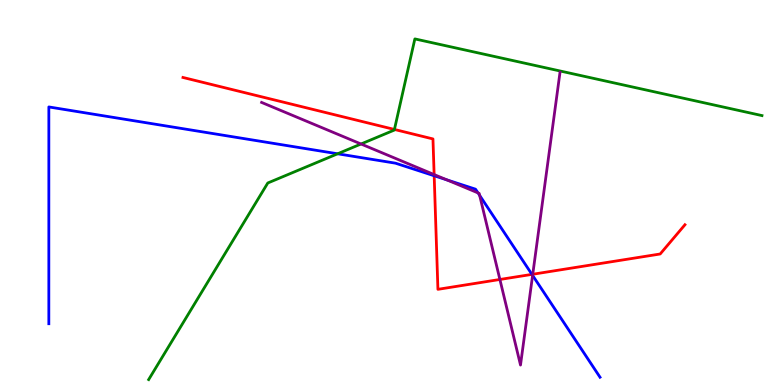[{'lines': ['blue', 'red'], 'intersections': [{'x': 5.6, 'y': 5.44}, {'x': 6.86, 'y': 2.87}]}, {'lines': ['green', 'red'], 'intersections': [{'x': 5.09, 'y': 6.64}]}, {'lines': ['purple', 'red'], 'intersections': [{'x': 5.6, 'y': 5.47}, {'x': 6.45, 'y': 2.74}, {'x': 6.87, 'y': 2.88}]}, {'lines': ['blue', 'green'], 'intersections': [{'x': 4.36, 'y': 6.01}]}, {'lines': ['blue', 'purple'], 'intersections': [{'x': 5.76, 'y': 5.33}, {'x': 6.17, 'y': 4.99}, {'x': 6.19, 'y': 4.92}, {'x': 6.87, 'y': 2.85}]}, {'lines': ['green', 'purple'], 'intersections': [{'x': 4.66, 'y': 6.26}]}]